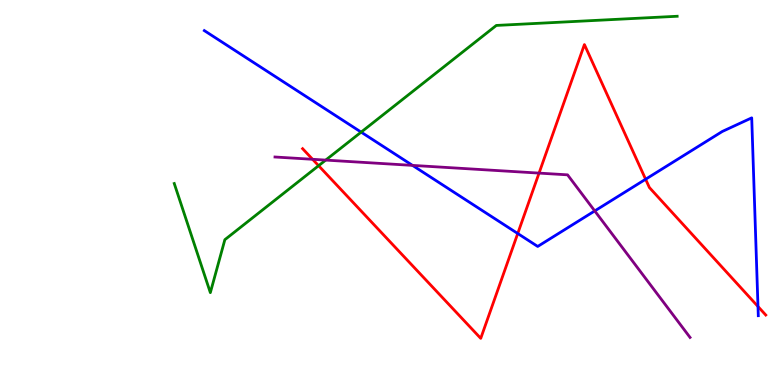[{'lines': ['blue', 'red'], 'intersections': [{'x': 6.68, 'y': 3.93}, {'x': 8.33, 'y': 5.34}, {'x': 9.78, 'y': 2.04}]}, {'lines': ['green', 'red'], 'intersections': [{'x': 4.11, 'y': 5.7}]}, {'lines': ['purple', 'red'], 'intersections': [{'x': 4.03, 'y': 5.86}, {'x': 6.96, 'y': 5.5}]}, {'lines': ['blue', 'green'], 'intersections': [{'x': 4.66, 'y': 6.57}]}, {'lines': ['blue', 'purple'], 'intersections': [{'x': 5.32, 'y': 5.7}, {'x': 7.67, 'y': 4.52}]}, {'lines': ['green', 'purple'], 'intersections': [{'x': 4.2, 'y': 5.84}]}]